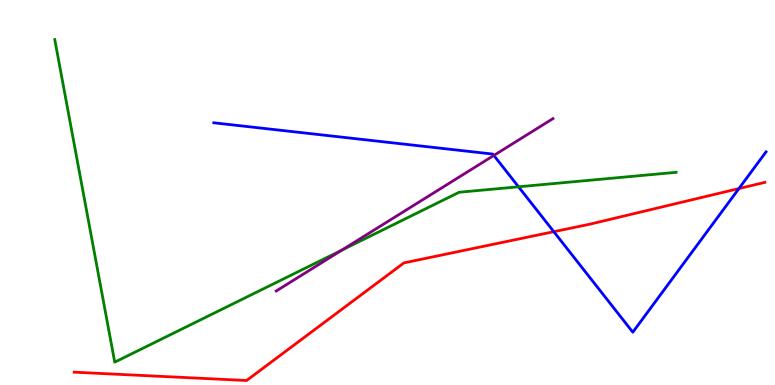[{'lines': ['blue', 'red'], 'intersections': [{'x': 7.15, 'y': 3.98}, {'x': 9.53, 'y': 5.1}]}, {'lines': ['green', 'red'], 'intersections': []}, {'lines': ['purple', 'red'], 'intersections': []}, {'lines': ['blue', 'green'], 'intersections': [{'x': 6.69, 'y': 5.15}]}, {'lines': ['blue', 'purple'], 'intersections': [{'x': 6.37, 'y': 5.96}]}, {'lines': ['green', 'purple'], 'intersections': [{'x': 4.41, 'y': 3.5}]}]